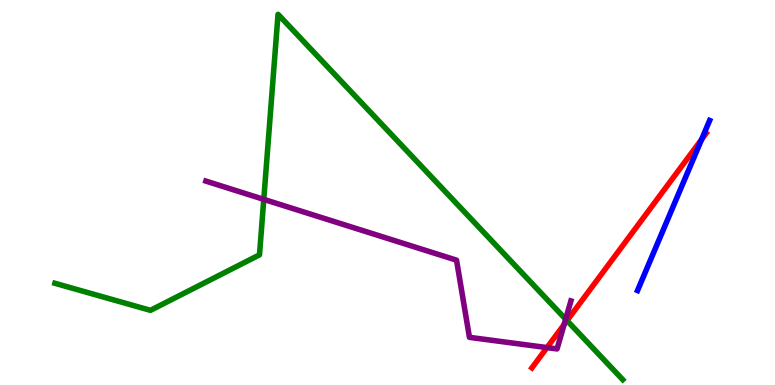[{'lines': ['blue', 'red'], 'intersections': [{'x': 9.05, 'y': 6.38}]}, {'lines': ['green', 'red'], 'intersections': [{'x': 7.32, 'y': 1.67}]}, {'lines': ['purple', 'red'], 'intersections': [{'x': 7.06, 'y': 0.972}, {'x': 7.28, 'y': 1.57}]}, {'lines': ['blue', 'green'], 'intersections': []}, {'lines': ['blue', 'purple'], 'intersections': []}, {'lines': ['green', 'purple'], 'intersections': [{'x': 3.4, 'y': 4.82}, {'x': 7.3, 'y': 1.71}]}]